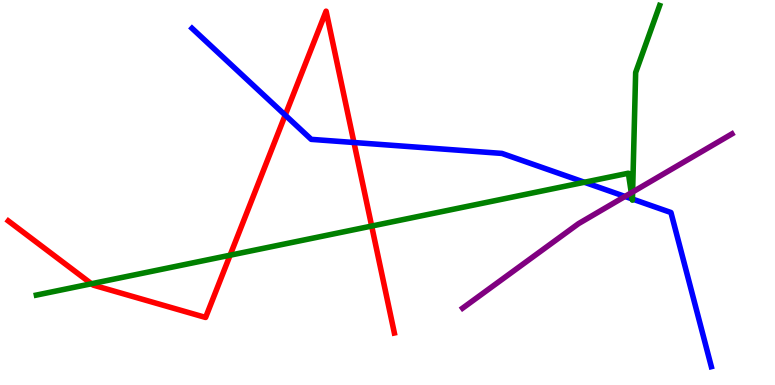[{'lines': ['blue', 'red'], 'intersections': [{'x': 3.68, 'y': 7.01}, {'x': 4.57, 'y': 6.3}]}, {'lines': ['green', 'red'], 'intersections': [{'x': 1.18, 'y': 2.63}, {'x': 2.97, 'y': 3.37}, {'x': 4.8, 'y': 4.13}]}, {'lines': ['purple', 'red'], 'intersections': []}, {'lines': ['blue', 'green'], 'intersections': [{'x': 7.54, 'y': 5.27}, {'x': 8.16, 'y': 4.83}, {'x': 8.16, 'y': 4.83}]}, {'lines': ['blue', 'purple'], 'intersections': [{'x': 8.06, 'y': 4.9}]}, {'lines': ['green', 'purple'], 'intersections': [{'x': 8.15, 'y': 4.99}, {'x': 8.16, 'y': 5.01}]}]